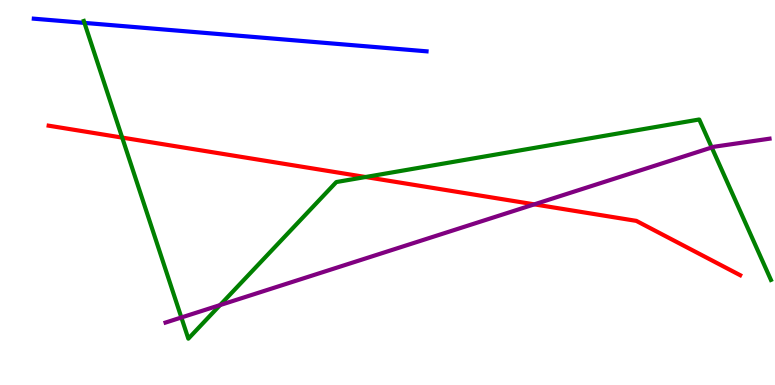[{'lines': ['blue', 'red'], 'intersections': []}, {'lines': ['green', 'red'], 'intersections': [{'x': 1.58, 'y': 6.43}, {'x': 4.72, 'y': 5.4}]}, {'lines': ['purple', 'red'], 'intersections': [{'x': 6.89, 'y': 4.69}]}, {'lines': ['blue', 'green'], 'intersections': [{'x': 1.09, 'y': 9.41}]}, {'lines': ['blue', 'purple'], 'intersections': []}, {'lines': ['green', 'purple'], 'intersections': [{'x': 2.34, 'y': 1.75}, {'x': 2.84, 'y': 2.08}, {'x': 9.18, 'y': 6.17}]}]